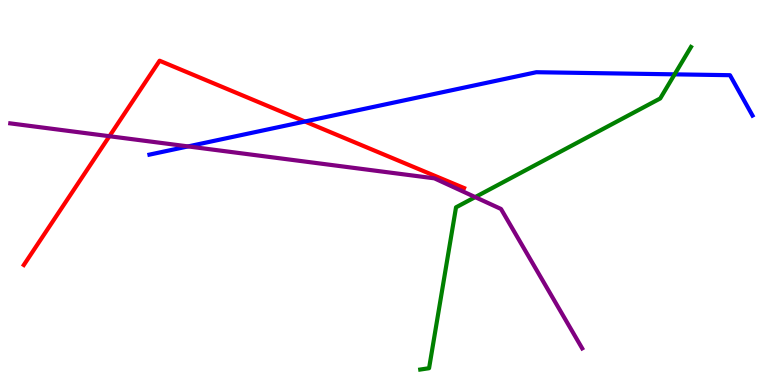[{'lines': ['blue', 'red'], 'intersections': [{'x': 3.93, 'y': 6.84}]}, {'lines': ['green', 'red'], 'intersections': []}, {'lines': ['purple', 'red'], 'intersections': [{'x': 1.41, 'y': 6.46}]}, {'lines': ['blue', 'green'], 'intersections': [{'x': 8.7, 'y': 8.07}]}, {'lines': ['blue', 'purple'], 'intersections': [{'x': 2.43, 'y': 6.2}]}, {'lines': ['green', 'purple'], 'intersections': [{'x': 6.13, 'y': 4.88}]}]